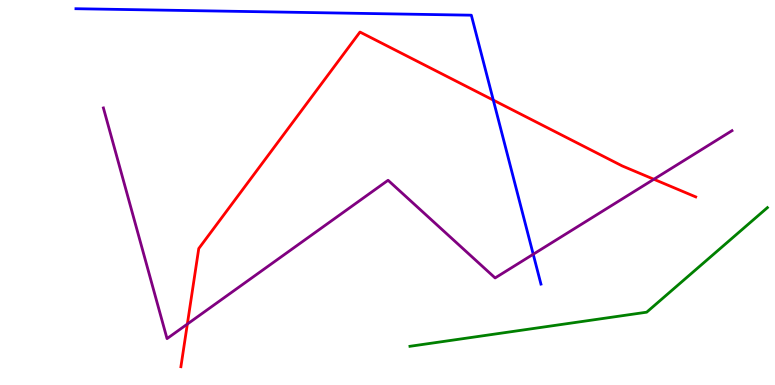[{'lines': ['blue', 'red'], 'intersections': [{'x': 6.37, 'y': 7.4}]}, {'lines': ['green', 'red'], 'intersections': []}, {'lines': ['purple', 'red'], 'intersections': [{'x': 2.42, 'y': 1.58}, {'x': 8.44, 'y': 5.34}]}, {'lines': ['blue', 'green'], 'intersections': []}, {'lines': ['blue', 'purple'], 'intersections': [{'x': 6.88, 'y': 3.4}]}, {'lines': ['green', 'purple'], 'intersections': []}]